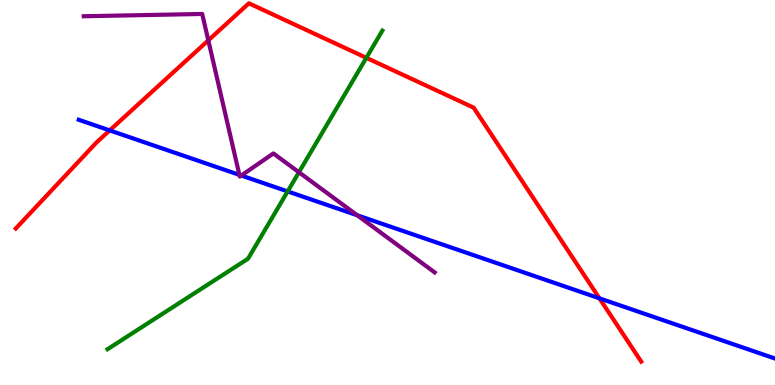[{'lines': ['blue', 'red'], 'intersections': [{'x': 1.42, 'y': 6.61}, {'x': 7.74, 'y': 2.25}]}, {'lines': ['green', 'red'], 'intersections': [{'x': 4.73, 'y': 8.5}]}, {'lines': ['purple', 'red'], 'intersections': [{'x': 2.69, 'y': 8.95}]}, {'lines': ['blue', 'green'], 'intersections': [{'x': 3.71, 'y': 5.03}]}, {'lines': ['blue', 'purple'], 'intersections': [{'x': 3.09, 'y': 5.46}, {'x': 3.11, 'y': 5.44}, {'x': 4.61, 'y': 4.41}]}, {'lines': ['green', 'purple'], 'intersections': [{'x': 3.86, 'y': 5.53}]}]